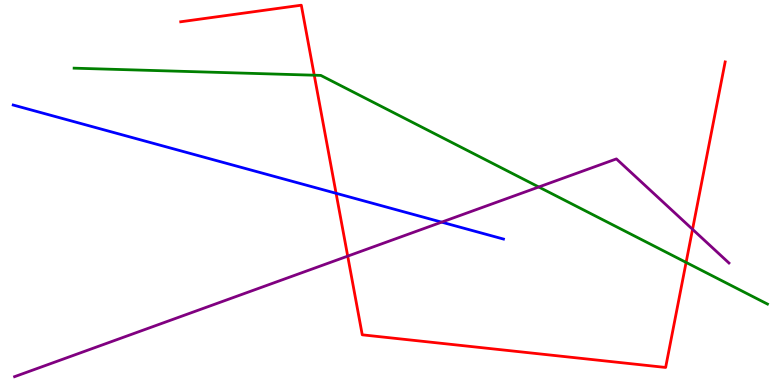[{'lines': ['blue', 'red'], 'intersections': [{'x': 4.34, 'y': 4.98}]}, {'lines': ['green', 'red'], 'intersections': [{'x': 4.05, 'y': 8.05}, {'x': 8.85, 'y': 3.18}]}, {'lines': ['purple', 'red'], 'intersections': [{'x': 4.49, 'y': 3.35}, {'x': 8.94, 'y': 4.04}]}, {'lines': ['blue', 'green'], 'intersections': []}, {'lines': ['blue', 'purple'], 'intersections': [{'x': 5.7, 'y': 4.23}]}, {'lines': ['green', 'purple'], 'intersections': [{'x': 6.95, 'y': 5.14}]}]